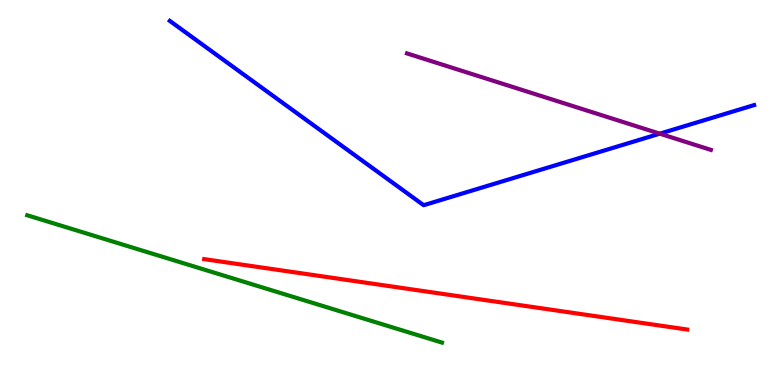[{'lines': ['blue', 'red'], 'intersections': []}, {'lines': ['green', 'red'], 'intersections': []}, {'lines': ['purple', 'red'], 'intersections': []}, {'lines': ['blue', 'green'], 'intersections': []}, {'lines': ['blue', 'purple'], 'intersections': [{'x': 8.51, 'y': 6.53}]}, {'lines': ['green', 'purple'], 'intersections': []}]